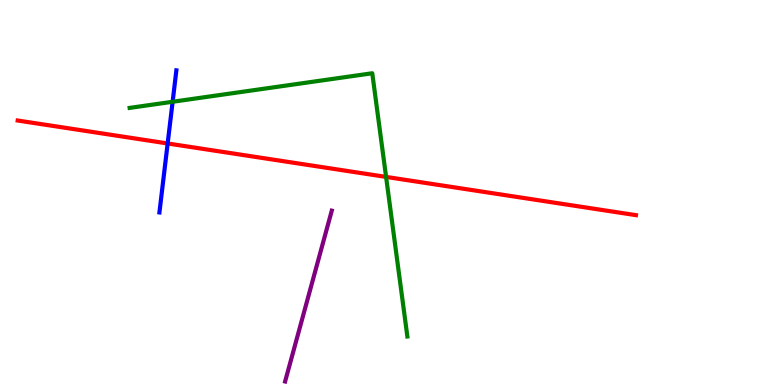[{'lines': ['blue', 'red'], 'intersections': [{'x': 2.16, 'y': 6.27}]}, {'lines': ['green', 'red'], 'intersections': [{'x': 4.98, 'y': 5.4}]}, {'lines': ['purple', 'red'], 'intersections': []}, {'lines': ['blue', 'green'], 'intersections': [{'x': 2.23, 'y': 7.36}]}, {'lines': ['blue', 'purple'], 'intersections': []}, {'lines': ['green', 'purple'], 'intersections': []}]